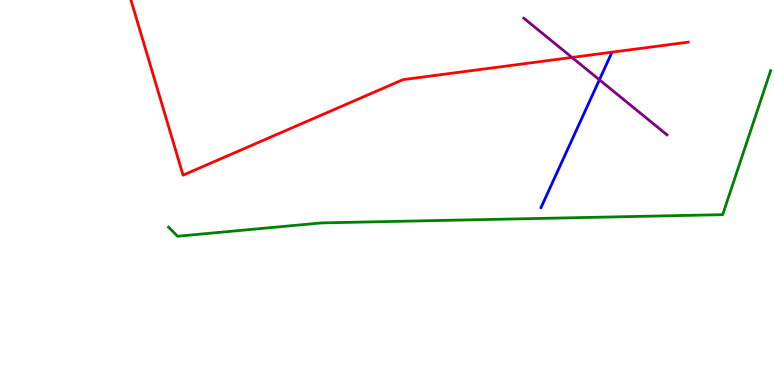[{'lines': ['blue', 'red'], 'intersections': []}, {'lines': ['green', 'red'], 'intersections': []}, {'lines': ['purple', 'red'], 'intersections': [{'x': 7.38, 'y': 8.51}]}, {'lines': ['blue', 'green'], 'intersections': []}, {'lines': ['blue', 'purple'], 'intersections': [{'x': 7.73, 'y': 7.93}]}, {'lines': ['green', 'purple'], 'intersections': []}]